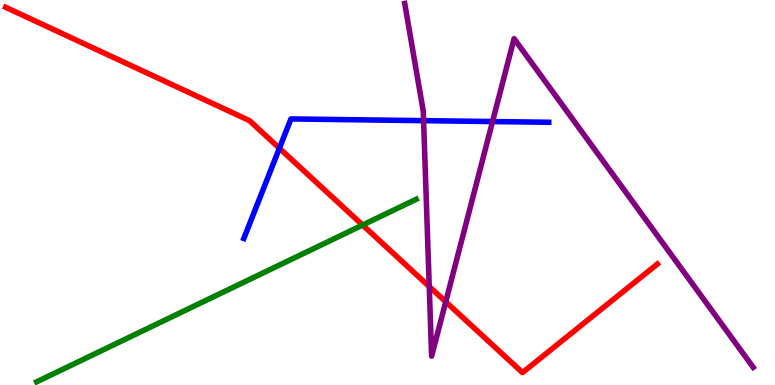[{'lines': ['blue', 'red'], 'intersections': [{'x': 3.61, 'y': 6.15}]}, {'lines': ['green', 'red'], 'intersections': [{'x': 4.68, 'y': 4.15}]}, {'lines': ['purple', 'red'], 'intersections': [{'x': 5.54, 'y': 2.56}, {'x': 5.75, 'y': 2.16}]}, {'lines': ['blue', 'green'], 'intersections': []}, {'lines': ['blue', 'purple'], 'intersections': [{'x': 5.47, 'y': 6.87}, {'x': 6.36, 'y': 6.84}]}, {'lines': ['green', 'purple'], 'intersections': []}]